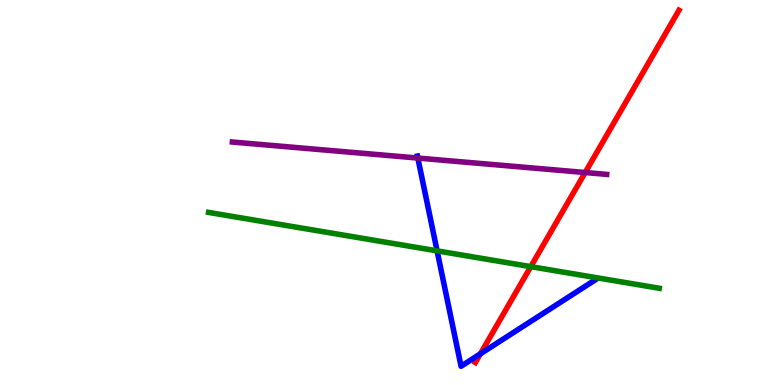[{'lines': ['blue', 'red'], 'intersections': [{'x': 6.2, 'y': 0.81}]}, {'lines': ['green', 'red'], 'intersections': [{'x': 6.85, 'y': 3.07}]}, {'lines': ['purple', 'red'], 'intersections': [{'x': 7.55, 'y': 5.52}]}, {'lines': ['blue', 'green'], 'intersections': [{'x': 5.64, 'y': 3.48}]}, {'lines': ['blue', 'purple'], 'intersections': [{'x': 5.39, 'y': 5.89}]}, {'lines': ['green', 'purple'], 'intersections': []}]